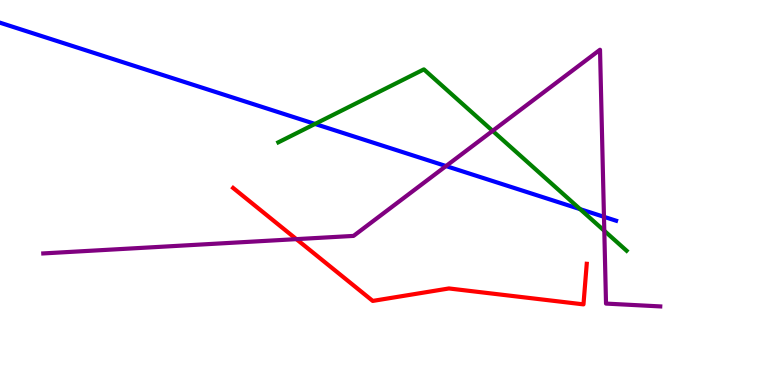[{'lines': ['blue', 'red'], 'intersections': []}, {'lines': ['green', 'red'], 'intersections': []}, {'lines': ['purple', 'red'], 'intersections': [{'x': 3.82, 'y': 3.79}]}, {'lines': ['blue', 'green'], 'intersections': [{'x': 4.06, 'y': 6.78}, {'x': 7.49, 'y': 4.57}]}, {'lines': ['blue', 'purple'], 'intersections': [{'x': 5.76, 'y': 5.69}, {'x': 7.79, 'y': 4.37}]}, {'lines': ['green', 'purple'], 'intersections': [{'x': 6.36, 'y': 6.6}, {'x': 7.8, 'y': 4.01}]}]